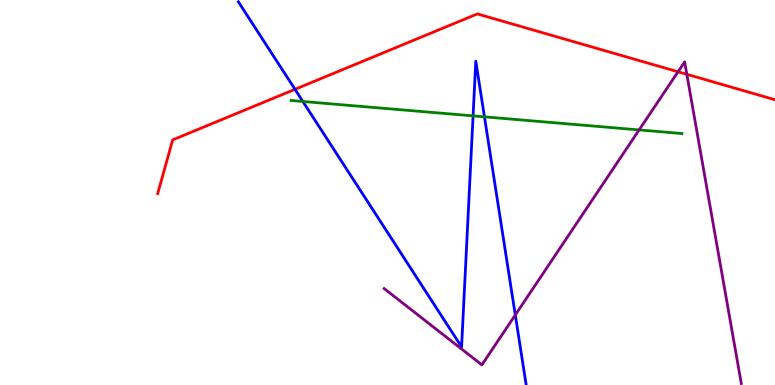[{'lines': ['blue', 'red'], 'intersections': [{'x': 3.81, 'y': 7.68}]}, {'lines': ['green', 'red'], 'intersections': []}, {'lines': ['purple', 'red'], 'intersections': [{'x': 8.75, 'y': 8.14}, {'x': 8.86, 'y': 8.07}]}, {'lines': ['blue', 'green'], 'intersections': [{'x': 3.91, 'y': 7.36}, {'x': 6.1, 'y': 6.99}, {'x': 6.25, 'y': 6.97}]}, {'lines': ['blue', 'purple'], 'intersections': [{'x': 6.65, 'y': 1.82}]}, {'lines': ['green', 'purple'], 'intersections': [{'x': 8.25, 'y': 6.63}]}]